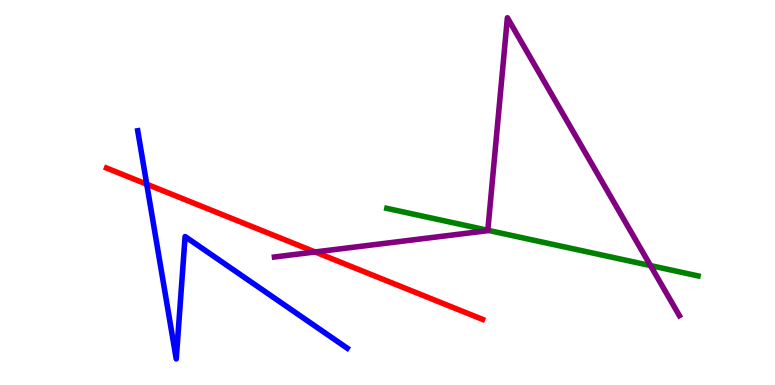[{'lines': ['blue', 'red'], 'intersections': [{'x': 1.89, 'y': 5.22}]}, {'lines': ['green', 'red'], 'intersections': []}, {'lines': ['purple', 'red'], 'intersections': [{'x': 4.07, 'y': 3.46}]}, {'lines': ['blue', 'green'], 'intersections': []}, {'lines': ['blue', 'purple'], 'intersections': []}, {'lines': ['green', 'purple'], 'intersections': [{'x': 6.29, 'y': 4.02}, {'x': 8.39, 'y': 3.1}]}]